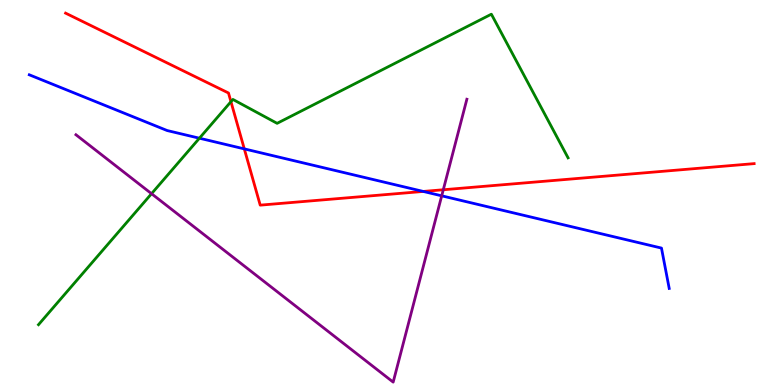[{'lines': ['blue', 'red'], 'intersections': [{'x': 3.15, 'y': 6.13}, {'x': 5.46, 'y': 5.03}]}, {'lines': ['green', 'red'], 'intersections': [{'x': 2.98, 'y': 7.36}]}, {'lines': ['purple', 'red'], 'intersections': [{'x': 5.72, 'y': 5.07}]}, {'lines': ['blue', 'green'], 'intersections': [{'x': 2.57, 'y': 6.41}]}, {'lines': ['blue', 'purple'], 'intersections': [{'x': 5.7, 'y': 4.91}]}, {'lines': ['green', 'purple'], 'intersections': [{'x': 1.96, 'y': 4.97}]}]